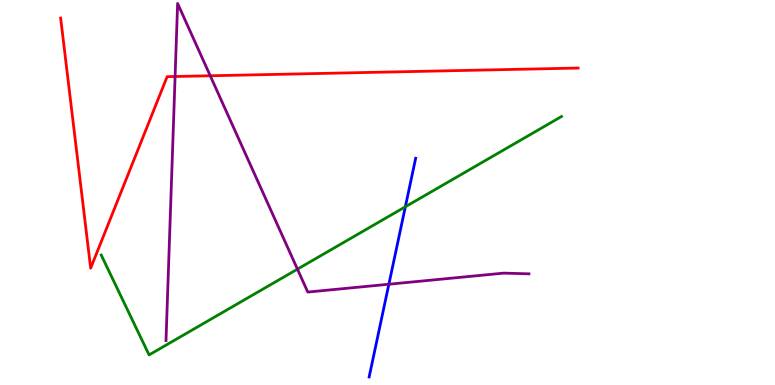[{'lines': ['blue', 'red'], 'intersections': []}, {'lines': ['green', 'red'], 'intersections': []}, {'lines': ['purple', 'red'], 'intersections': [{'x': 2.26, 'y': 8.01}, {'x': 2.71, 'y': 8.03}]}, {'lines': ['blue', 'green'], 'intersections': [{'x': 5.23, 'y': 4.63}]}, {'lines': ['blue', 'purple'], 'intersections': [{'x': 5.02, 'y': 2.62}]}, {'lines': ['green', 'purple'], 'intersections': [{'x': 3.84, 'y': 3.01}]}]